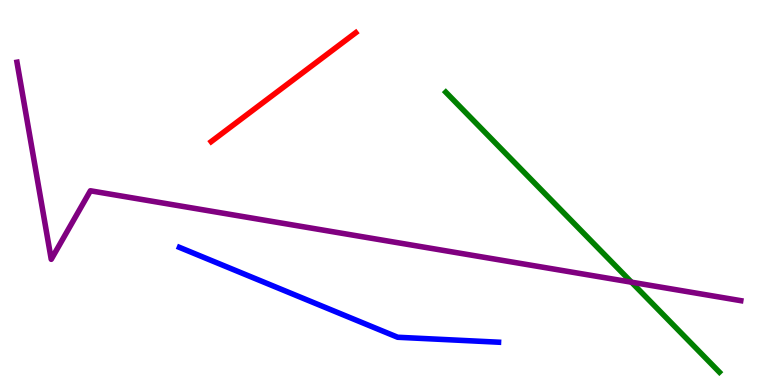[{'lines': ['blue', 'red'], 'intersections': []}, {'lines': ['green', 'red'], 'intersections': []}, {'lines': ['purple', 'red'], 'intersections': []}, {'lines': ['blue', 'green'], 'intersections': []}, {'lines': ['blue', 'purple'], 'intersections': []}, {'lines': ['green', 'purple'], 'intersections': [{'x': 8.15, 'y': 2.67}]}]